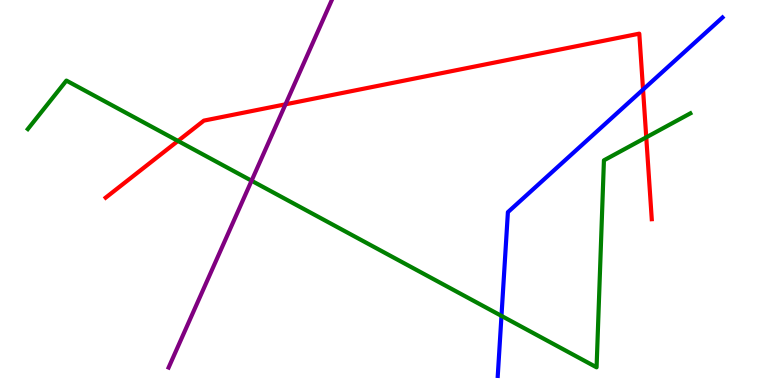[{'lines': ['blue', 'red'], 'intersections': [{'x': 8.3, 'y': 7.67}]}, {'lines': ['green', 'red'], 'intersections': [{'x': 2.3, 'y': 6.34}, {'x': 8.34, 'y': 6.43}]}, {'lines': ['purple', 'red'], 'intersections': [{'x': 3.68, 'y': 7.29}]}, {'lines': ['blue', 'green'], 'intersections': [{'x': 6.47, 'y': 1.8}]}, {'lines': ['blue', 'purple'], 'intersections': []}, {'lines': ['green', 'purple'], 'intersections': [{'x': 3.25, 'y': 5.31}]}]